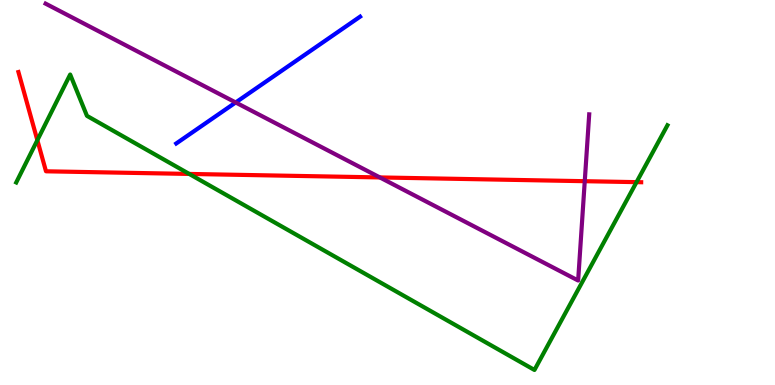[{'lines': ['blue', 'red'], 'intersections': []}, {'lines': ['green', 'red'], 'intersections': [{'x': 0.482, 'y': 6.36}, {'x': 2.44, 'y': 5.48}, {'x': 8.21, 'y': 5.27}]}, {'lines': ['purple', 'red'], 'intersections': [{'x': 4.9, 'y': 5.39}, {'x': 7.55, 'y': 5.29}]}, {'lines': ['blue', 'green'], 'intersections': []}, {'lines': ['blue', 'purple'], 'intersections': [{'x': 3.04, 'y': 7.34}]}, {'lines': ['green', 'purple'], 'intersections': []}]